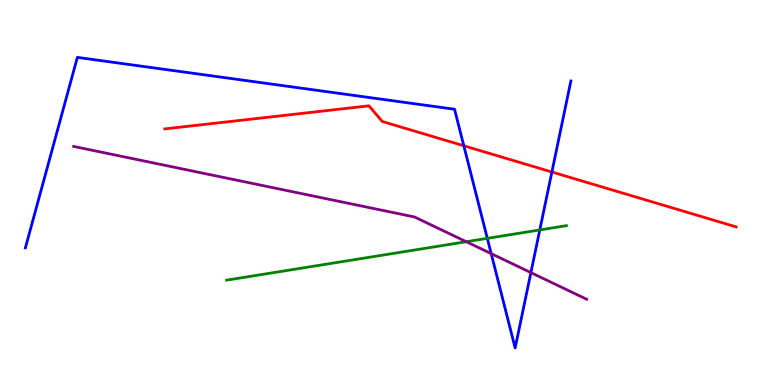[{'lines': ['blue', 'red'], 'intersections': [{'x': 5.98, 'y': 6.21}, {'x': 7.12, 'y': 5.53}]}, {'lines': ['green', 'red'], 'intersections': []}, {'lines': ['purple', 'red'], 'intersections': []}, {'lines': ['blue', 'green'], 'intersections': [{'x': 6.29, 'y': 3.81}, {'x': 6.97, 'y': 4.03}]}, {'lines': ['blue', 'purple'], 'intersections': [{'x': 6.34, 'y': 3.41}, {'x': 6.85, 'y': 2.92}]}, {'lines': ['green', 'purple'], 'intersections': [{'x': 6.02, 'y': 3.72}]}]